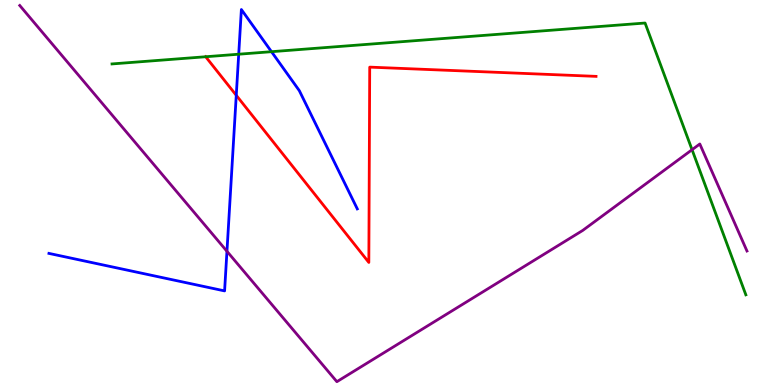[{'lines': ['blue', 'red'], 'intersections': [{'x': 3.05, 'y': 7.52}]}, {'lines': ['green', 'red'], 'intersections': [{'x': 2.65, 'y': 8.53}]}, {'lines': ['purple', 'red'], 'intersections': []}, {'lines': ['blue', 'green'], 'intersections': [{'x': 3.08, 'y': 8.59}, {'x': 3.5, 'y': 8.66}]}, {'lines': ['blue', 'purple'], 'intersections': [{'x': 2.93, 'y': 3.47}]}, {'lines': ['green', 'purple'], 'intersections': [{'x': 8.93, 'y': 6.11}]}]